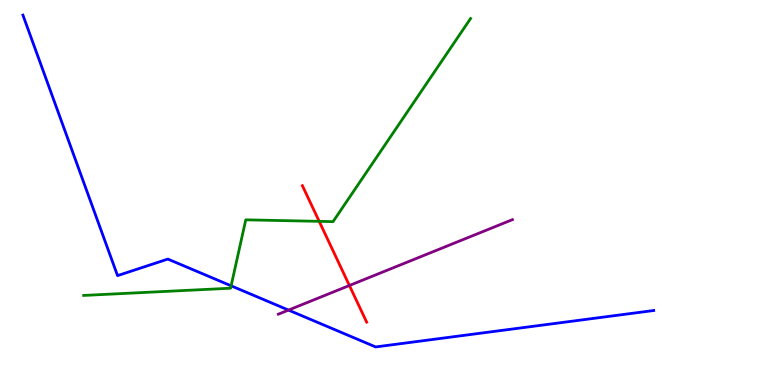[{'lines': ['blue', 'red'], 'intersections': []}, {'lines': ['green', 'red'], 'intersections': [{'x': 4.12, 'y': 4.25}]}, {'lines': ['purple', 'red'], 'intersections': [{'x': 4.51, 'y': 2.58}]}, {'lines': ['blue', 'green'], 'intersections': [{'x': 2.98, 'y': 2.58}]}, {'lines': ['blue', 'purple'], 'intersections': [{'x': 3.72, 'y': 1.95}]}, {'lines': ['green', 'purple'], 'intersections': []}]